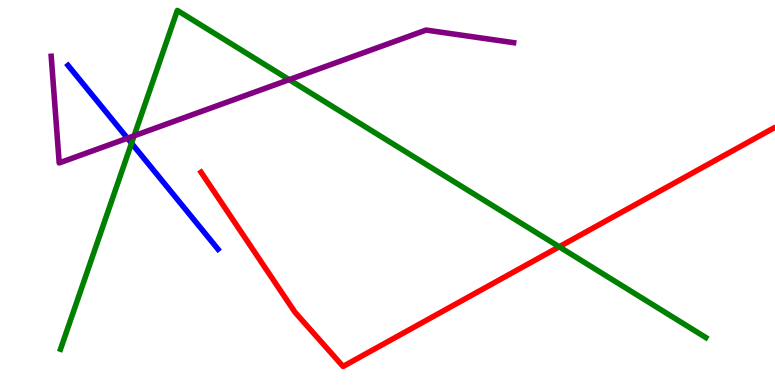[{'lines': ['blue', 'red'], 'intersections': []}, {'lines': ['green', 'red'], 'intersections': [{'x': 7.22, 'y': 3.59}]}, {'lines': ['purple', 'red'], 'intersections': []}, {'lines': ['blue', 'green'], 'intersections': [{'x': 1.7, 'y': 6.28}]}, {'lines': ['blue', 'purple'], 'intersections': [{'x': 1.64, 'y': 6.41}]}, {'lines': ['green', 'purple'], 'intersections': [{'x': 1.73, 'y': 6.47}, {'x': 3.73, 'y': 7.93}]}]